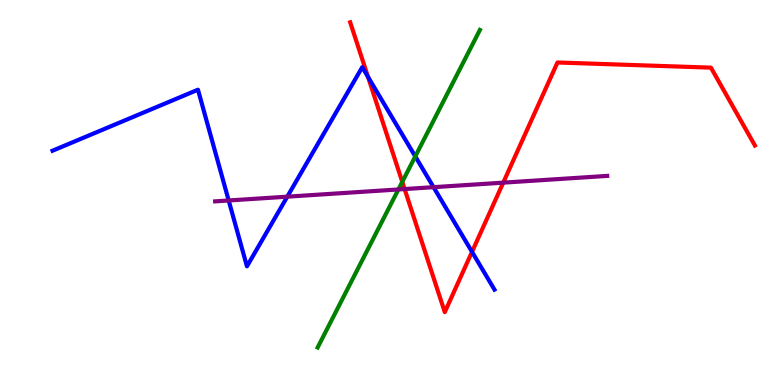[{'lines': ['blue', 'red'], 'intersections': [{'x': 4.75, 'y': 8.0}, {'x': 6.09, 'y': 3.46}]}, {'lines': ['green', 'red'], 'intersections': [{'x': 5.19, 'y': 5.28}]}, {'lines': ['purple', 'red'], 'intersections': [{'x': 5.22, 'y': 5.09}, {'x': 6.49, 'y': 5.26}]}, {'lines': ['blue', 'green'], 'intersections': [{'x': 5.36, 'y': 5.94}]}, {'lines': ['blue', 'purple'], 'intersections': [{'x': 2.95, 'y': 4.79}, {'x': 3.71, 'y': 4.89}, {'x': 5.59, 'y': 5.14}]}, {'lines': ['green', 'purple'], 'intersections': [{'x': 5.14, 'y': 5.08}]}]